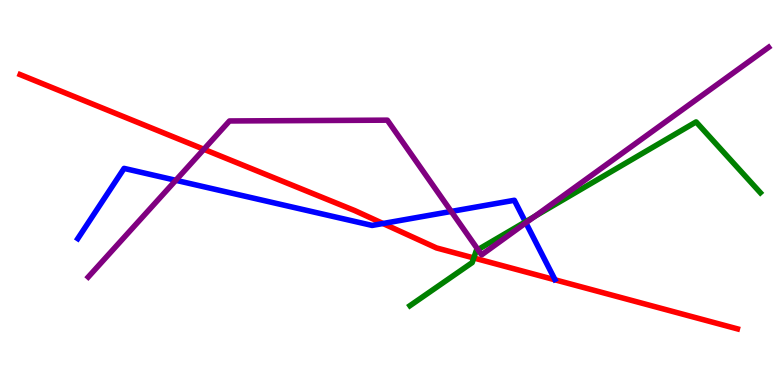[{'lines': ['blue', 'red'], 'intersections': [{'x': 4.94, 'y': 4.19}]}, {'lines': ['green', 'red'], 'intersections': [{'x': 6.11, 'y': 3.3}]}, {'lines': ['purple', 'red'], 'intersections': [{'x': 2.63, 'y': 6.12}]}, {'lines': ['blue', 'green'], 'intersections': [{'x': 6.78, 'y': 4.24}]}, {'lines': ['blue', 'purple'], 'intersections': [{'x': 2.27, 'y': 5.32}, {'x': 5.82, 'y': 4.51}, {'x': 6.79, 'y': 4.21}]}, {'lines': ['green', 'purple'], 'intersections': [{'x': 6.17, 'y': 3.52}, {'x': 6.9, 'y': 4.38}]}]